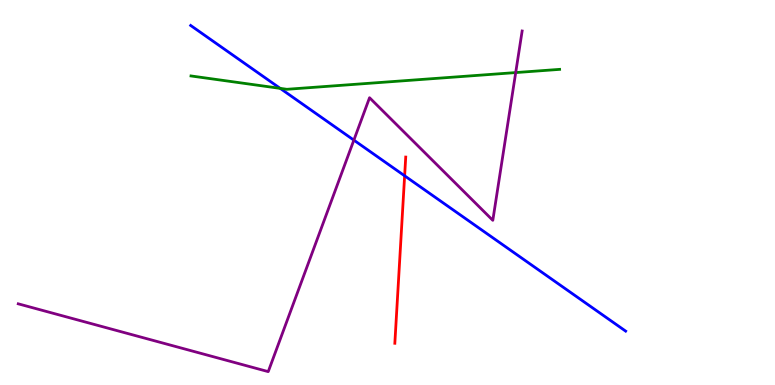[{'lines': ['blue', 'red'], 'intersections': [{'x': 5.22, 'y': 5.43}]}, {'lines': ['green', 'red'], 'intersections': []}, {'lines': ['purple', 'red'], 'intersections': []}, {'lines': ['blue', 'green'], 'intersections': [{'x': 3.62, 'y': 7.7}]}, {'lines': ['blue', 'purple'], 'intersections': [{'x': 4.57, 'y': 6.36}]}, {'lines': ['green', 'purple'], 'intersections': [{'x': 6.65, 'y': 8.11}]}]